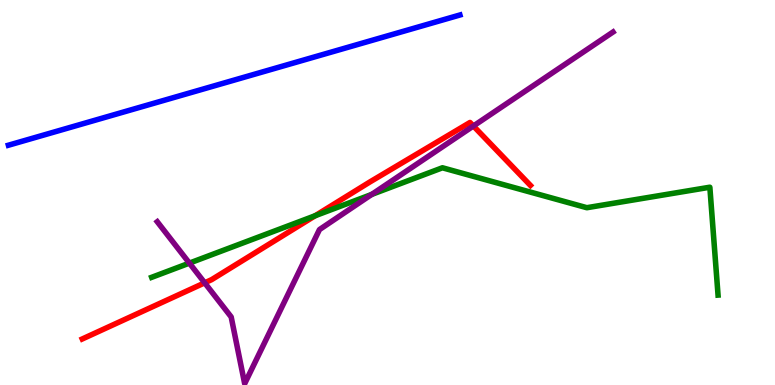[{'lines': ['blue', 'red'], 'intersections': []}, {'lines': ['green', 'red'], 'intersections': [{'x': 4.07, 'y': 4.4}]}, {'lines': ['purple', 'red'], 'intersections': [{'x': 2.64, 'y': 2.65}, {'x': 6.11, 'y': 6.73}]}, {'lines': ['blue', 'green'], 'intersections': []}, {'lines': ['blue', 'purple'], 'intersections': []}, {'lines': ['green', 'purple'], 'intersections': [{'x': 2.44, 'y': 3.17}, {'x': 4.8, 'y': 4.95}]}]